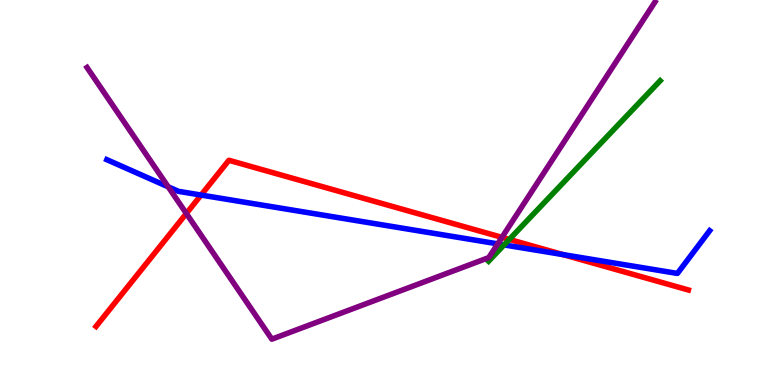[{'lines': ['blue', 'red'], 'intersections': [{'x': 2.59, 'y': 4.93}, {'x': 7.27, 'y': 3.39}]}, {'lines': ['green', 'red'], 'intersections': [{'x': 6.57, 'y': 3.78}]}, {'lines': ['purple', 'red'], 'intersections': [{'x': 2.4, 'y': 4.45}, {'x': 6.48, 'y': 3.84}]}, {'lines': ['blue', 'green'], 'intersections': [{'x': 6.5, 'y': 3.64}]}, {'lines': ['blue', 'purple'], 'intersections': [{'x': 2.17, 'y': 5.15}, {'x': 6.42, 'y': 3.67}]}, {'lines': ['green', 'purple'], 'intersections': []}]